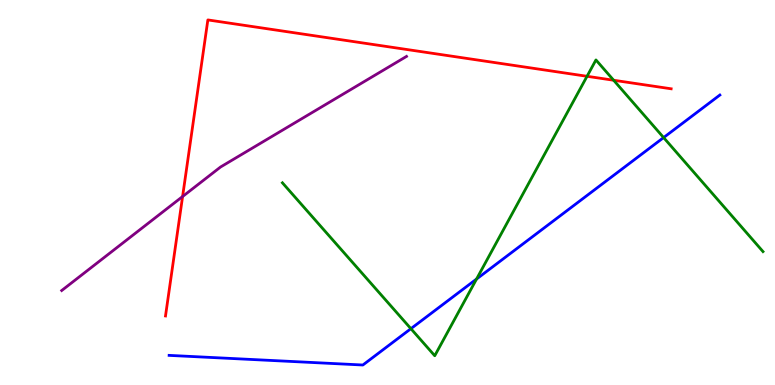[{'lines': ['blue', 'red'], 'intersections': []}, {'lines': ['green', 'red'], 'intersections': [{'x': 7.57, 'y': 8.02}, {'x': 7.92, 'y': 7.92}]}, {'lines': ['purple', 'red'], 'intersections': [{'x': 2.36, 'y': 4.9}]}, {'lines': ['blue', 'green'], 'intersections': [{'x': 5.3, 'y': 1.46}, {'x': 6.15, 'y': 2.75}, {'x': 8.56, 'y': 6.43}]}, {'lines': ['blue', 'purple'], 'intersections': []}, {'lines': ['green', 'purple'], 'intersections': []}]